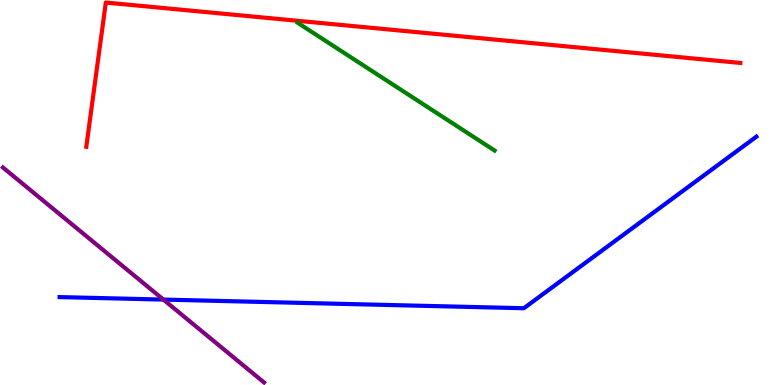[{'lines': ['blue', 'red'], 'intersections': []}, {'lines': ['green', 'red'], 'intersections': []}, {'lines': ['purple', 'red'], 'intersections': []}, {'lines': ['blue', 'green'], 'intersections': []}, {'lines': ['blue', 'purple'], 'intersections': [{'x': 2.11, 'y': 2.22}]}, {'lines': ['green', 'purple'], 'intersections': []}]